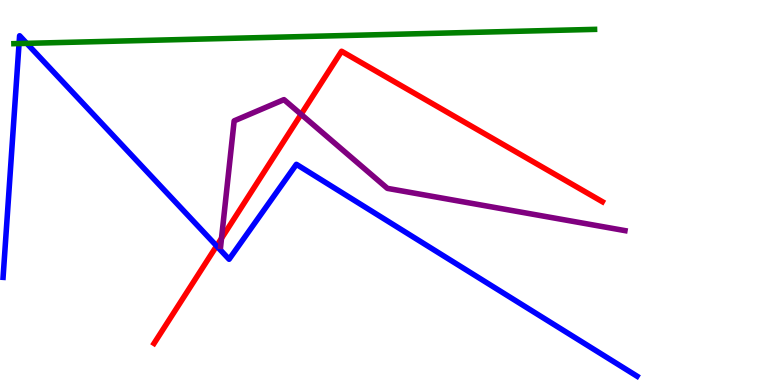[{'lines': ['blue', 'red'], 'intersections': [{'x': 2.79, 'y': 3.61}]}, {'lines': ['green', 'red'], 'intersections': []}, {'lines': ['purple', 'red'], 'intersections': [{'x': 2.86, 'y': 3.81}, {'x': 3.89, 'y': 7.03}]}, {'lines': ['blue', 'green'], 'intersections': [{'x': 0.246, 'y': 8.87}, {'x': 0.345, 'y': 8.87}]}, {'lines': ['blue', 'purple'], 'intersections': []}, {'lines': ['green', 'purple'], 'intersections': []}]